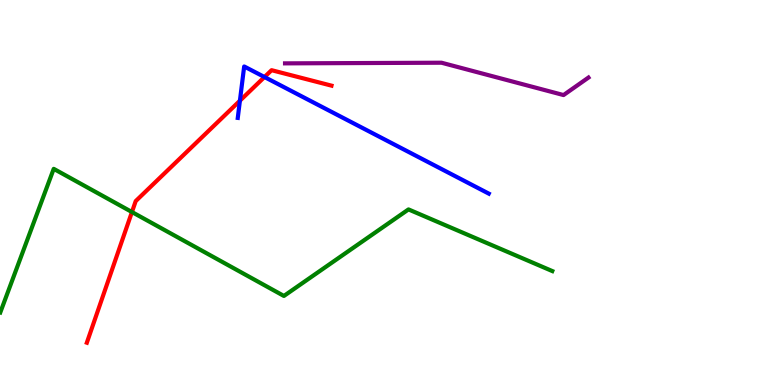[{'lines': ['blue', 'red'], 'intersections': [{'x': 3.1, 'y': 7.38}, {'x': 3.41, 'y': 8.0}]}, {'lines': ['green', 'red'], 'intersections': [{'x': 1.7, 'y': 4.49}]}, {'lines': ['purple', 'red'], 'intersections': []}, {'lines': ['blue', 'green'], 'intersections': []}, {'lines': ['blue', 'purple'], 'intersections': []}, {'lines': ['green', 'purple'], 'intersections': []}]